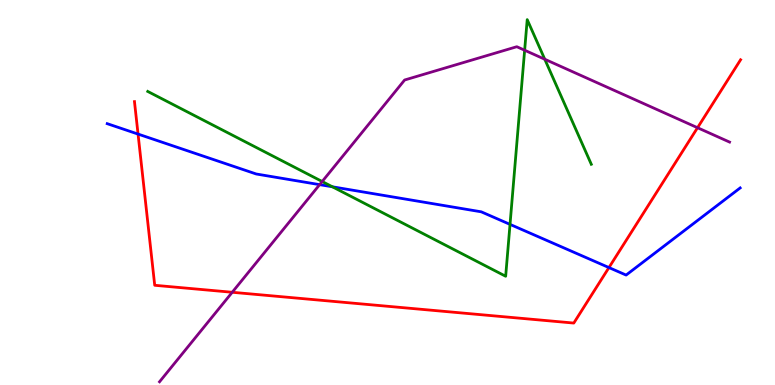[{'lines': ['blue', 'red'], 'intersections': [{'x': 1.78, 'y': 6.52}, {'x': 7.86, 'y': 3.05}]}, {'lines': ['green', 'red'], 'intersections': []}, {'lines': ['purple', 'red'], 'intersections': [{'x': 3.0, 'y': 2.41}, {'x': 9.0, 'y': 6.68}]}, {'lines': ['blue', 'green'], 'intersections': [{'x': 4.29, 'y': 5.15}, {'x': 6.58, 'y': 4.17}]}, {'lines': ['blue', 'purple'], 'intersections': [{'x': 4.12, 'y': 5.2}]}, {'lines': ['green', 'purple'], 'intersections': [{'x': 4.16, 'y': 5.29}, {'x': 6.77, 'y': 8.7}, {'x': 7.03, 'y': 8.46}]}]